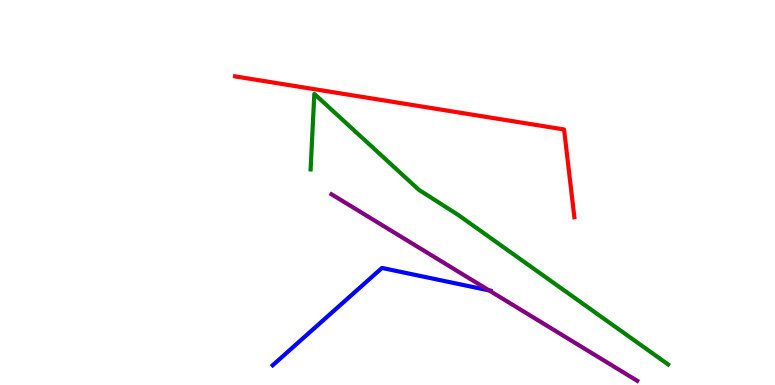[{'lines': ['blue', 'red'], 'intersections': []}, {'lines': ['green', 'red'], 'intersections': []}, {'lines': ['purple', 'red'], 'intersections': []}, {'lines': ['blue', 'green'], 'intersections': []}, {'lines': ['blue', 'purple'], 'intersections': [{'x': 6.31, 'y': 2.46}]}, {'lines': ['green', 'purple'], 'intersections': []}]